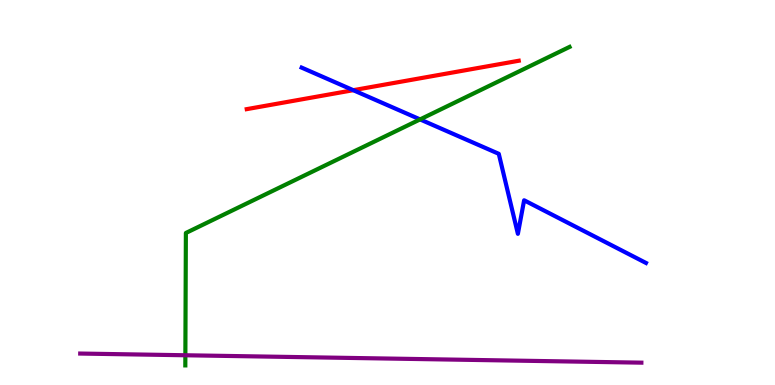[{'lines': ['blue', 'red'], 'intersections': [{'x': 4.56, 'y': 7.66}]}, {'lines': ['green', 'red'], 'intersections': []}, {'lines': ['purple', 'red'], 'intersections': []}, {'lines': ['blue', 'green'], 'intersections': [{'x': 5.42, 'y': 6.9}]}, {'lines': ['blue', 'purple'], 'intersections': []}, {'lines': ['green', 'purple'], 'intersections': [{'x': 2.39, 'y': 0.772}]}]